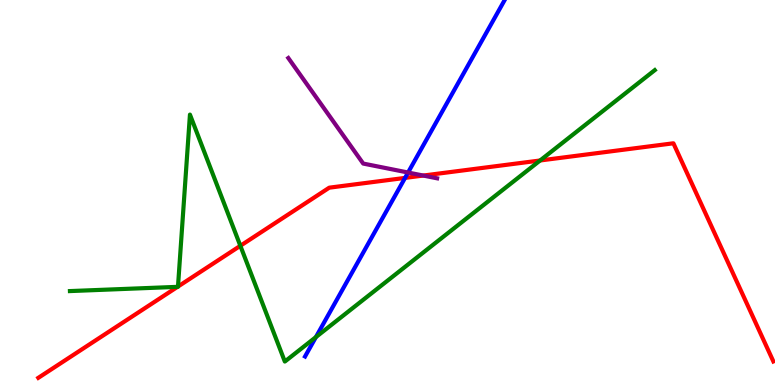[{'lines': ['blue', 'red'], 'intersections': [{'x': 5.23, 'y': 5.38}]}, {'lines': ['green', 'red'], 'intersections': [{'x': 2.29, 'y': 2.55}, {'x': 2.3, 'y': 2.56}, {'x': 3.1, 'y': 3.62}, {'x': 6.97, 'y': 5.83}]}, {'lines': ['purple', 'red'], 'intersections': [{'x': 5.46, 'y': 5.44}]}, {'lines': ['blue', 'green'], 'intersections': [{'x': 4.08, 'y': 1.24}]}, {'lines': ['blue', 'purple'], 'intersections': [{'x': 5.27, 'y': 5.52}]}, {'lines': ['green', 'purple'], 'intersections': []}]